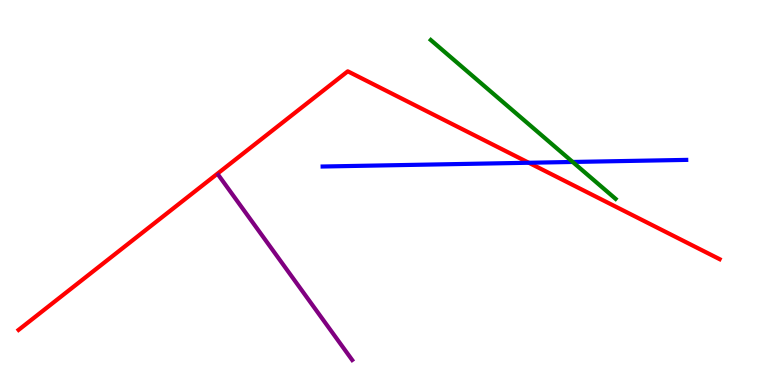[{'lines': ['blue', 'red'], 'intersections': [{'x': 6.82, 'y': 5.77}]}, {'lines': ['green', 'red'], 'intersections': []}, {'lines': ['purple', 'red'], 'intersections': []}, {'lines': ['blue', 'green'], 'intersections': [{'x': 7.39, 'y': 5.79}]}, {'lines': ['blue', 'purple'], 'intersections': []}, {'lines': ['green', 'purple'], 'intersections': []}]